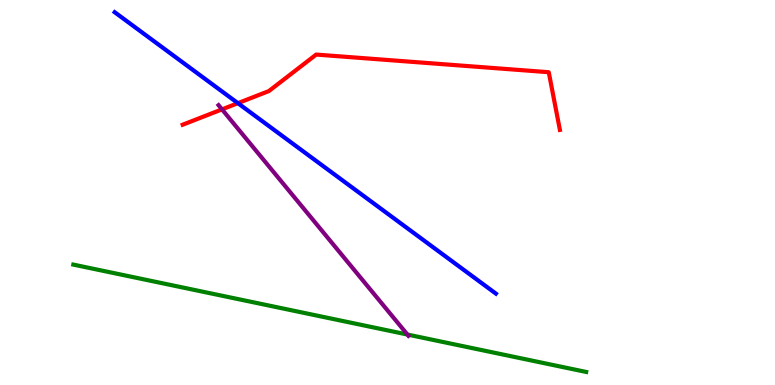[{'lines': ['blue', 'red'], 'intersections': [{'x': 3.07, 'y': 7.32}]}, {'lines': ['green', 'red'], 'intersections': []}, {'lines': ['purple', 'red'], 'intersections': [{'x': 2.86, 'y': 7.16}]}, {'lines': ['blue', 'green'], 'intersections': []}, {'lines': ['blue', 'purple'], 'intersections': []}, {'lines': ['green', 'purple'], 'intersections': [{'x': 5.26, 'y': 1.31}]}]